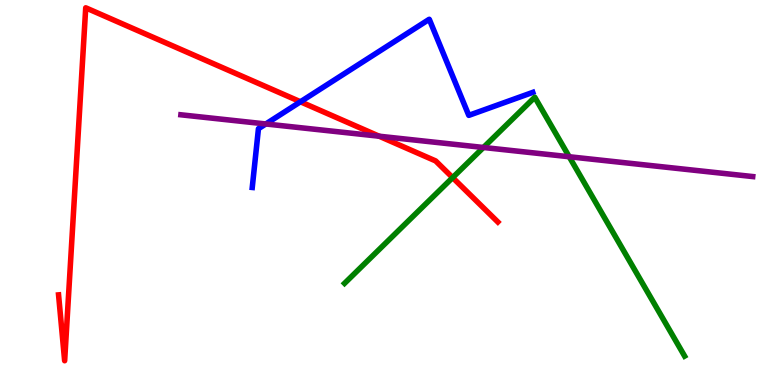[{'lines': ['blue', 'red'], 'intersections': [{'x': 3.88, 'y': 7.36}]}, {'lines': ['green', 'red'], 'intersections': [{'x': 5.84, 'y': 5.39}]}, {'lines': ['purple', 'red'], 'intersections': [{'x': 4.89, 'y': 6.46}]}, {'lines': ['blue', 'green'], 'intersections': []}, {'lines': ['blue', 'purple'], 'intersections': [{'x': 3.43, 'y': 6.78}]}, {'lines': ['green', 'purple'], 'intersections': [{'x': 6.24, 'y': 6.17}, {'x': 7.34, 'y': 5.93}]}]